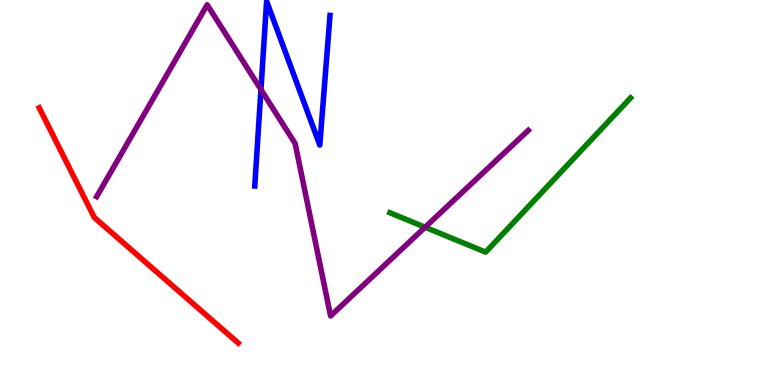[{'lines': ['blue', 'red'], 'intersections': []}, {'lines': ['green', 'red'], 'intersections': []}, {'lines': ['purple', 'red'], 'intersections': []}, {'lines': ['blue', 'green'], 'intersections': []}, {'lines': ['blue', 'purple'], 'intersections': [{'x': 3.37, 'y': 7.67}]}, {'lines': ['green', 'purple'], 'intersections': [{'x': 5.49, 'y': 4.1}]}]